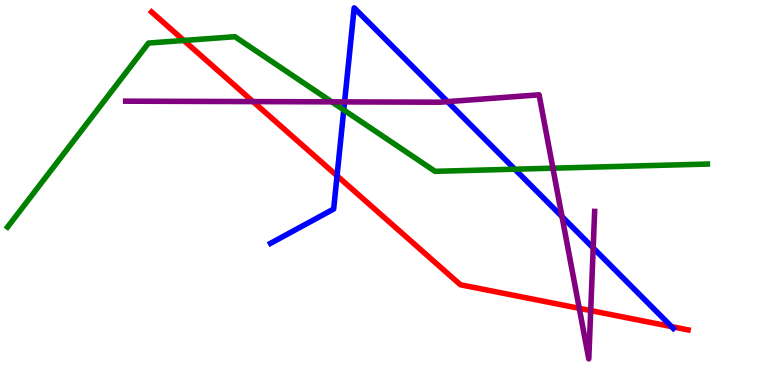[{'lines': ['blue', 'red'], 'intersections': [{'x': 4.35, 'y': 5.43}, {'x': 8.66, 'y': 1.52}]}, {'lines': ['green', 'red'], 'intersections': [{'x': 2.37, 'y': 8.95}]}, {'lines': ['purple', 'red'], 'intersections': [{'x': 3.27, 'y': 7.36}, {'x': 7.47, 'y': 1.99}, {'x': 7.62, 'y': 1.93}]}, {'lines': ['blue', 'green'], 'intersections': [{'x': 4.44, 'y': 7.14}, {'x': 6.64, 'y': 5.61}]}, {'lines': ['blue', 'purple'], 'intersections': [{'x': 4.45, 'y': 7.35}, {'x': 5.77, 'y': 7.36}, {'x': 7.25, 'y': 4.37}, {'x': 7.65, 'y': 3.56}]}, {'lines': ['green', 'purple'], 'intersections': [{'x': 4.28, 'y': 7.35}, {'x': 7.13, 'y': 5.63}]}]